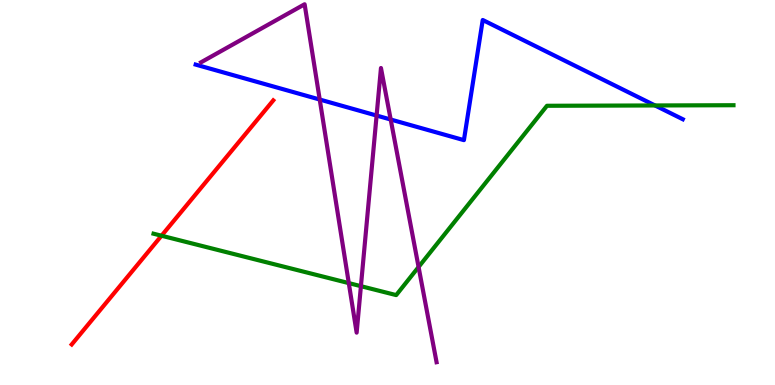[{'lines': ['blue', 'red'], 'intersections': []}, {'lines': ['green', 'red'], 'intersections': [{'x': 2.08, 'y': 3.88}]}, {'lines': ['purple', 'red'], 'intersections': []}, {'lines': ['blue', 'green'], 'intersections': [{'x': 8.45, 'y': 7.26}]}, {'lines': ['blue', 'purple'], 'intersections': [{'x': 4.13, 'y': 7.41}, {'x': 4.86, 'y': 7.0}, {'x': 5.04, 'y': 6.9}]}, {'lines': ['green', 'purple'], 'intersections': [{'x': 4.5, 'y': 2.65}, {'x': 4.66, 'y': 2.57}, {'x': 5.4, 'y': 3.07}]}]